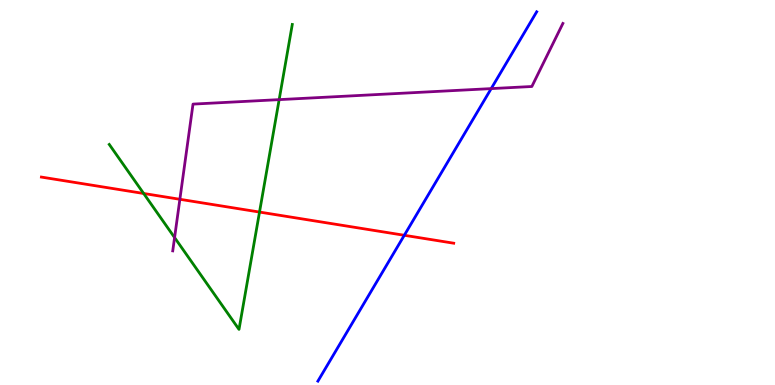[{'lines': ['blue', 'red'], 'intersections': [{'x': 5.22, 'y': 3.89}]}, {'lines': ['green', 'red'], 'intersections': [{'x': 1.85, 'y': 4.97}, {'x': 3.35, 'y': 4.49}]}, {'lines': ['purple', 'red'], 'intersections': [{'x': 2.32, 'y': 4.82}]}, {'lines': ['blue', 'green'], 'intersections': []}, {'lines': ['blue', 'purple'], 'intersections': [{'x': 6.34, 'y': 7.7}]}, {'lines': ['green', 'purple'], 'intersections': [{'x': 2.25, 'y': 3.83}, {'x': 3.6, 'y': 7.41}]}]